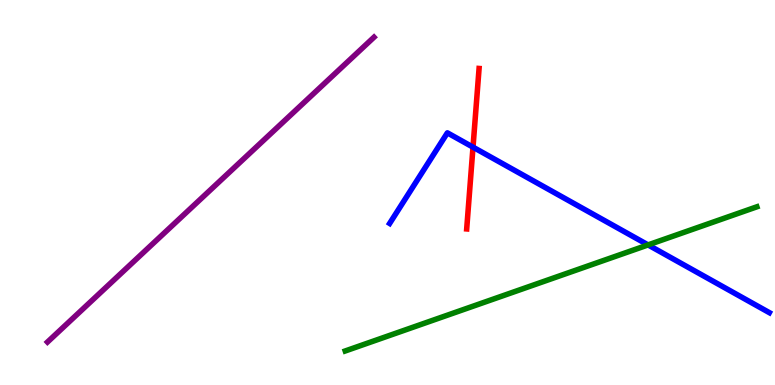[{'lines': ['blue', 'red'], 'intersections': [{'x': 6.1, 'y': 6.18}]}, {'lines': ['green', 'red'], 'intersections': []}, {'lines': ['purple', 'red'], 'intersections': []}, {'lines': ['blue', 'green'], 'intersections': [{'x': 8.36, 'y': 3.64}]}, {'lines': ['blue', 'purple'], 'intersections': []}, {'lines': ['green', 'purple'], 'intersections': []}]